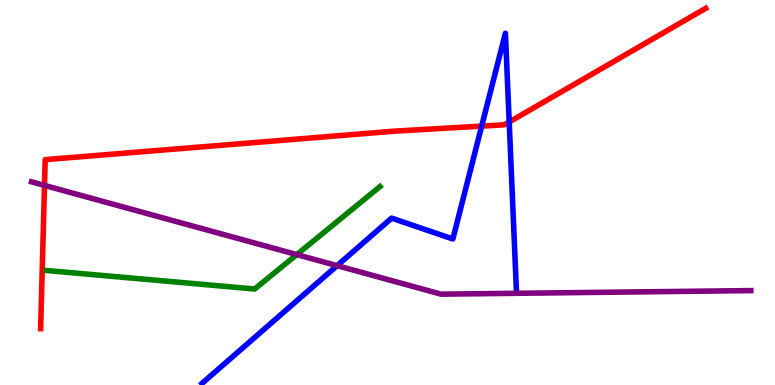[{'lines': ['blue', 'red'], 'intersections': [{'x': 6.22, 'y': 6.72}, {'x': 6.57, 'y': 6.83}]}, {'lines': ['green', 'red'], 'intersections': []}, {'lines': ['purple', 'red'], 'intersections': [{'x': 0.574, 'y': 5.18}]}, {'lines': ['blue', 'green'], 'intersections': []}, {'lines': ['blue', 'purple'], 'intersections': [{'x': 4.35, 'y': 3.1}]}, {'lines': ['green', 'purple'], 'intersections': [{'x': 3.83, 'y': 3.39}]}]